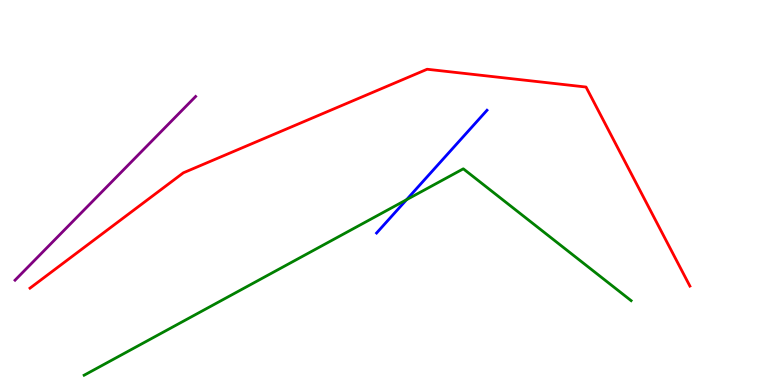[{'lines': ['blue', 'red'], 'intersections': []}, {'lines': ['green', 'red'], 'intersections': []}, {'lines': ['purple', 'red'], 'intersections': []}, {'lines': ['blue', 'green'], 'intersections': [{'x': 5.25, 'y': 4.81}]}, {'lines': ['blue', 'purple'], 'intersections': []}, {'lines': ['green', 'purple'], 'intersections': []}]